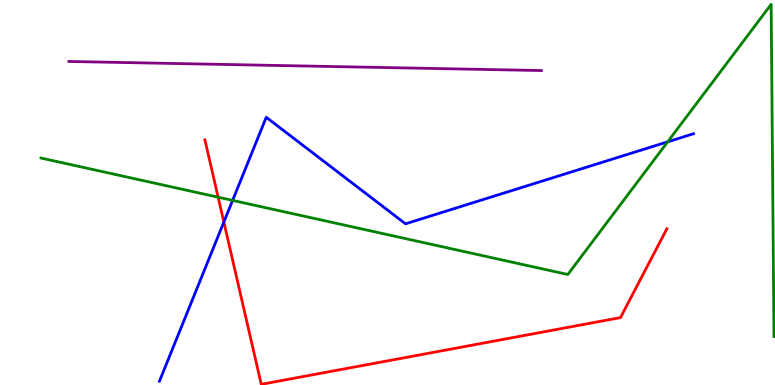[{'lines': ['blue', 'red'], 'intersections': [{'x': 2.89, 'y': 4.23}]}, {'lines': ['green', 'red'], 'intersections': [{'x': 2.81, 'y': 4.88}]}, {'lines': ['purple', 'red'], 'intersections': []}, {'lines': ['blue', 'green'], 'intersections': [{'x': 3.0, 'y': 4.79}, {'x': 8.62, 'y': 6.32}]}, {'lines': ['blue', 'purple'], 'intersections': []}, {'lines': ['green', 'purple'], 'intersections': []}]